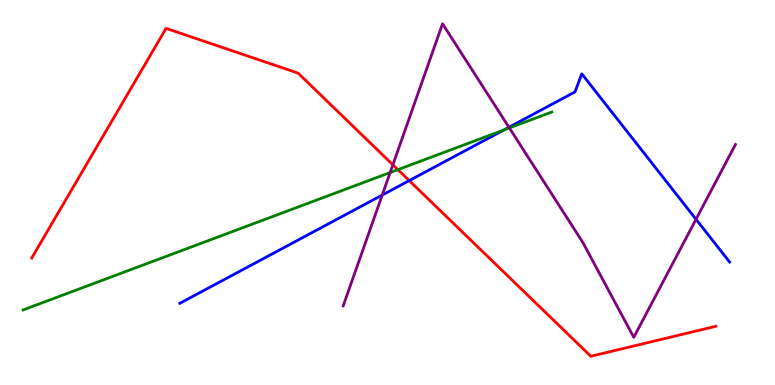[{'lines': ['blue', 'red'], 'intersections': [{'x': 5.28, 'y': 5.31}]}, {'lines': ['green', 'red'], 'intersections': [{'x': 5.13, 'y': 5.59}]}, {'lines': ['purple', 'red'], 'intersections': [{'x': 5.07, 'y': 5.72}]}, {'lines': ['blue', 'green'], 'intersections': [{'x': 6.5, 'y': 6.62}]}, {'lines': ['blue', 'purple'], 'intersections': [{'x': 4.93, 'y': 4.93}, {'x': 6.57, 'y': 6.69}, {'x': 8.98, 'y': 4.3}]}, {'lines': ['green', 'purple'], 'intersections': [{'x': 5.03, 'y': 5.52}, {'x': 6.57, 'y': 6.68}]}]